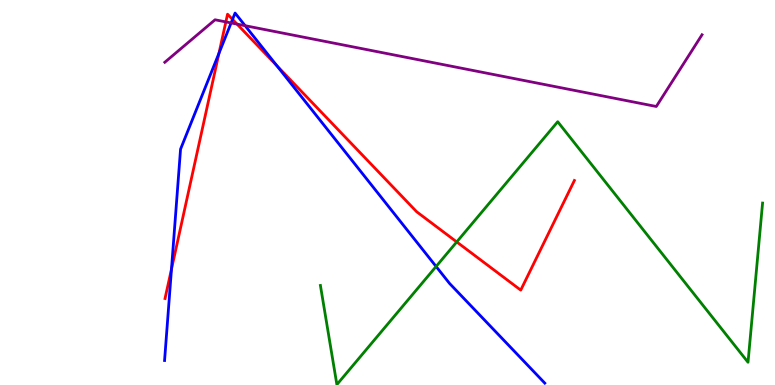[{'lines': ['blue', 'red'], 'intersections': [{'x': 2.21, 'y': 3.01}, {'x': 2.83, 'y': 8.62}, {'x': 3.0, 'y': 9.5}, {'x': 3.57, 'y': 8.29}]}, {'lines': ['green', 'red'], 'intersections': [{'x': 5.89, 'y': 3.72}]}, {'lines': ['purple', 'red'], 'intersections': [{'x': 2.91, 'y': 9.43}, {'x': 3.06, 'y': 9.37}]}, {'lines': ['blue', 'green'], 'intersections': [{'x': 5.63, 'y': 3.08}]}, {'lines': ['blue', 'purple'], 'intersections': [{'x': 2.98, 'y': 9.4}, {'x': 3.16, 'y': 9.33}]}, {'lines': ['green', 'purple'], 'intersections': []}]